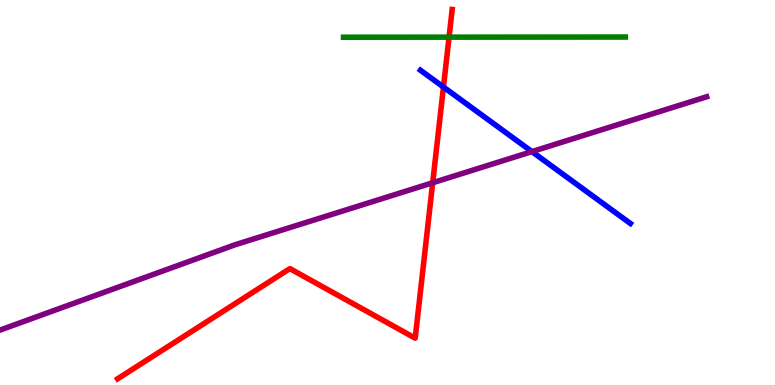[{'lines': ['blue', 'red'], 'intersections': [{'x': 5.72, 'y': 7.74}]}, {'lines': ['green', 'red'], 'intersections': [{'x': 5.79, 'y': 9.04}]}, {'lines': ['purple', 'red'], 'intersections': [{'x': 5.58, 'y': 5.25}]}, {'lines': ['blue', 'green'], 'intersections': []}, {'lines': ['blue', 'purple'], 'intersections': [{'x': 6.86, 'y': 6.06}]}, {'lines': ['green', 'purple'], 'intersections': []}]